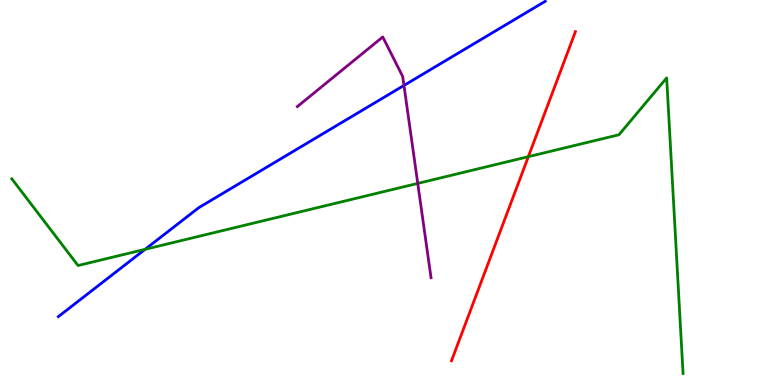[{'lines': ['blue', 'red'], 'intersections': []}, {'lines': ['green', 'red'], 'intersections': [{'x': 6.82, 'y': 5.93}]}, {'lines': ['purple', 'red'], 'intersections': []}, {'lines': ['blue', 'green'], 'intersections': [{'x': 1.87, 'y': 3.52}]}, {'lines': ['blue', 'purple'], 'intersections': [{'x': 5.21, 'y': 7.78}]}, {'lines': ['green', 'purple'], 'intersections': [{'x': 5.39, 'y': 5.24}]}]